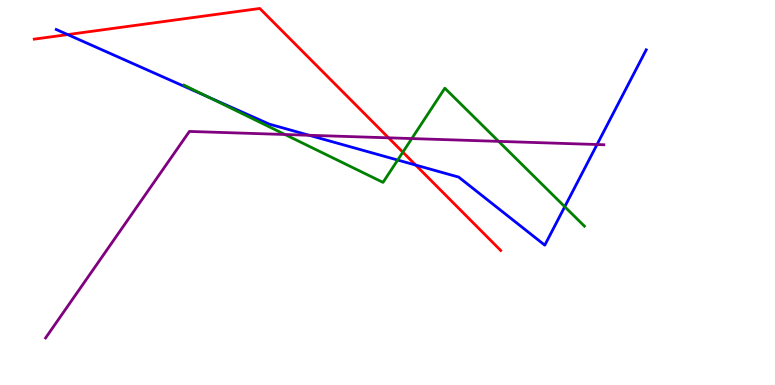[{'lines': ['blue', 'red'], 'intersections': [{'x': 0.874, 'y': 9.1}, {'x': 5.36, 'y': 5.71}]}, {'lines': ['green', 'red'], 'intersections': [{'x': 5.2, 'y': 6.05}]}, {'lines': ['purple', 'red'], 'intersections': [{'x': 5.01, 'y': 6.42}]}, {'lines': ['blue', 'green'], 'intersections': [{'x': 2.69, 'y': 7.48}, {'x': 5.13, 'y': 5.84}, {'x': 7.29, 'y': 4.63}]}, {'lines': ['blue', 'purple'], 'intersections': [{'x': 3.99, 'y': 6.49}, {'x': 7.7, 'y': 6.25}]}, {'lines': ['green', 'purple'], 'intersections': [{'x': 3.68, 'y': 6.51}, {'x': 5.31, 'y': 6.4}, {'x': 6.43, 'y': 6.33}]}]